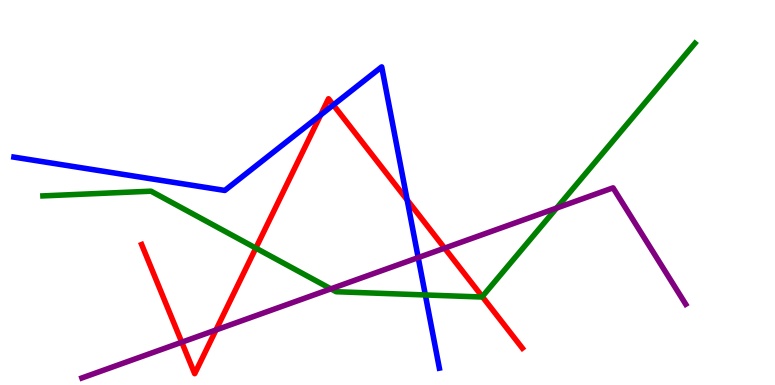[{'lines': ['blue', 'red'], 'intersections': [{'x': 4.14, 'y': 7.01}, {'x': 4.3, 'y': 7.27}, {'x': 5.25, 'y': 4.81}]}, {'lines': ['green', 'red'], 'intersections': [{'x': 3.3, 'y': 3.56}, {'x': 6.22, 'y': 2.3}]}, {'lines': ['purple', 'red'], 'intersections': [{'x': 2.35, 'y': 1.11}, {'x': 2.79, 'y': 1.43}, {'x': 5.74, 'y': 3.55}]}, {'lines': ['blue', 'green'], 'intersections': [{'x': 5.49, 'y': 2.34}]}, {'lines': ['blue', 'purple'], 'intersections': [{'x': 5.4, 'y': 3.31}]}, {'lines': ['green', 'purple'], 'intersections': [{'x': 4.27, 'y': 2.5}, {'x': 7.18, 'y': 4.6}]}]